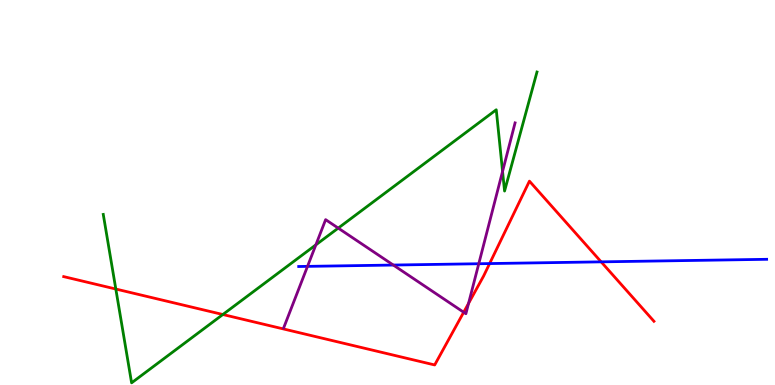[{'lines': ['blue', 'red'], 'intersections': [{'x': 6.32, 'y': 3.15}, {'x': 7.76, 'y': 3.2}]}, {'lines': ['green', 'red'], 'intersections': [{'x': 1.49, 'y': 2.49}, {'x': 2.88, 'y': 1.83}]}, {'lines': ['purple', 'red'], 'intersections': [{'x': 5.98, 'y': 1.89}, {'x': 6.05, 'y': 2.12}]}, {'lines': ['blue', 'green'], 'intersections': []}, {'lines': ['blue', 'purple'], 'intersections': [{'x': 3.97, 'y': 3.08}, {'x': 5.08, 'y': 3.12}, {'x': 6.18, 'y': 3.15}]}, {'lines': ['green', 'purple'], 'intersections': [{'x': 4.08, 'y': 3.64}, {'x': 4.36, 'y': 4.08}, {'x': 6.48, 'y': 5.55}]}]